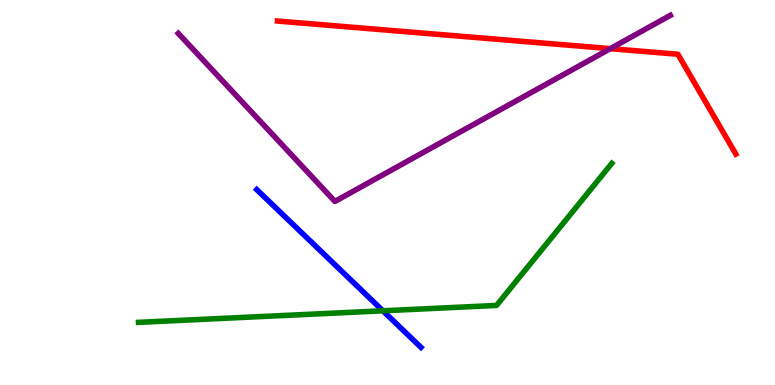[{'lines': ['blue', 'red'], 'intersections': []}, {'lines': ['green', 'red'], 'intersections': []}, {'lines': ['purple', 'red'], 'intersections': [{'x': 7.87, 'y': 8.74}]}, {'lines': ['blue', 'green'], 'intersections': [{'x': 4.94, 'y': 1.93}]}, {'lines': ['blue', 'purple'], 'intersections': []}, {'lines': ['green', 'purple'], 'intersections': []}]